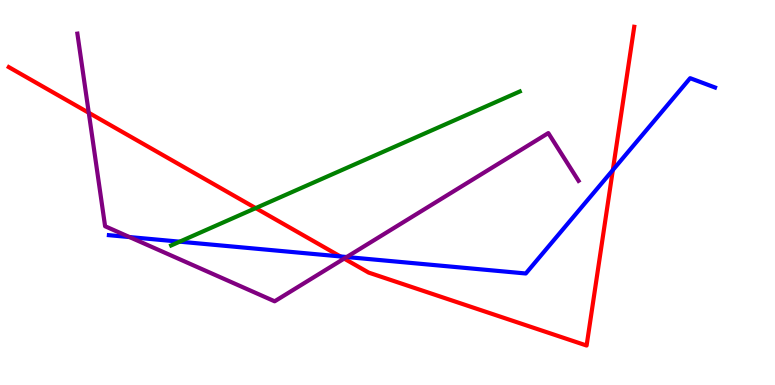[{'lines': ['blue', 'red'], 'intersections': [{'x': 4.39, 'y': 3.34}, {'x': 7.91, 'y': 5.58}]}, {'lines': ['green', 'red'], 'intersections': [{'x': 3.3, 'y': 4.59}]}, {'lines': ['purple', 'red'], 'intersections': [{'x': 1.15, 'y': 7.07}, {'x': 4.44, 'y': 3.28}]}, {'lines': ['blue', 'green'], 'intersections': [{'x': 2.32, 'y': 3.72}]}, {'lines': ['blue', 'purple'], 'intersections': [{'x': 1.67, 'y': 3.84}, {'x': 4.47, 'y': 3.32}]}, {'lines': ['green', 'purple'], 'intersections': []}]